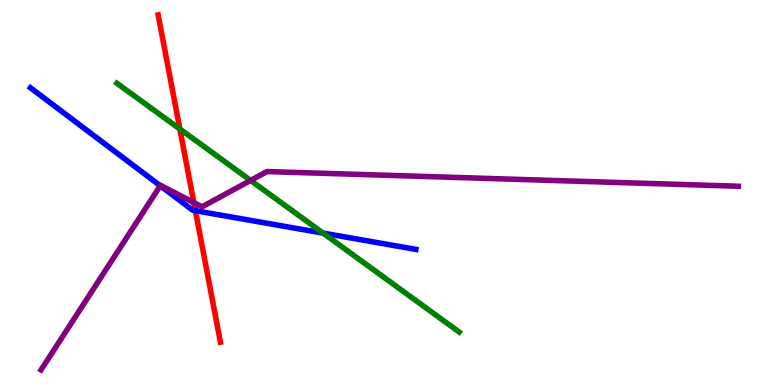[{'lines': ['blue', 'red'], 'intersections': [{'x': 2.52, 'y': 4.53}]}, {'lines': ['green', 'red'], 'intersections': [{'x': 2.32, 'y': 6.65}]}, {'lines': ['purple', 'red'], 'intersections': [{'x': 2.5, 'y': 4.74}]}, {'lines': ['blue', 'green'], 'intersections': [{'x': 4.17, 'y': 3.95}]}, {'lines': ['blue', 'purple'], 'intersections': [{'x': 2.07, 'y': 5.18}]}, {'lines': ['green', 'purple'], 'intersections': [{'x': 3.23, 'y': 5.31}]}]